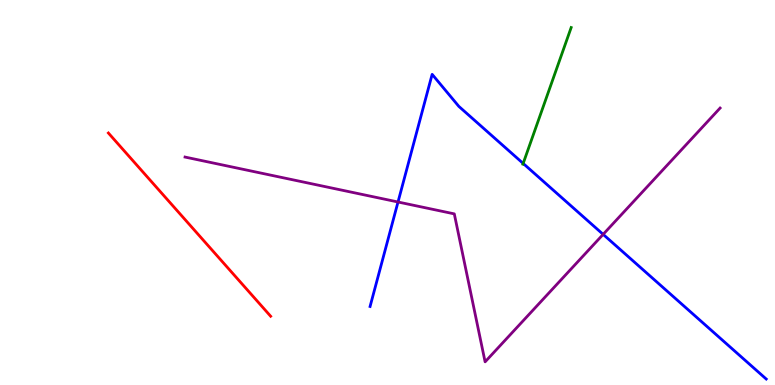[{'lines': ['blue', 'red'], 'intersections': []}, {'lines': ['green', 'red'], 'intersections': []}, {'lines': ['purple', 'red'], 'intersections': []}, {'lines': ['blue', 'green'], 'intersections': [{'x': 6.75, 'y': 5.75}]}, {'lines': ['blue', 'purple'], 'intersections': [{'x': 5.14, 'y': 4.75}, {'x': 7.78, 'y': 3.91}]}, {'lines': ['green', 'purple'], 'intersections': []}]